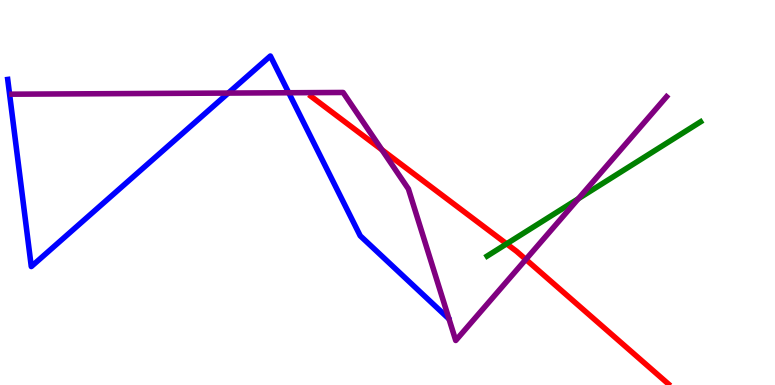[{'lines': ['blue', 'red'], 'intersections': []}, {'lines': ['green', 'red'], 'intersections': [{'x': 6.54, 'y': 3.67}]}, {'lines': ['purple', 'red'], 'intersections': [{'x': 4.93, 'y': 6.11}, {'x': 6.78, 'y': 3.26}]}, {'lines': ['blue', 'green'], 'intersections': []}, {'lines': ['blue', 'purple'], 'intersections': [{'x': 2.95, 'y': 7.58}, {'x': 3.73, 'y': 7.59}]}, {'lines': ['green', 'purple'], 'intersections': [{'x': 7.46, 'y': 4.84}]}]